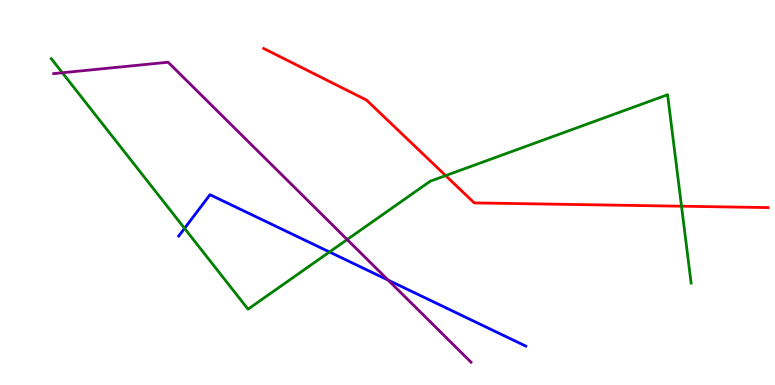[{'lines': ['blue', 'red'], 'intersections': []}, {'lines': ['green', 'red'], 'intersections': [{'x': 5.75, 'y': 5.44}, {'x': 8.79, 'y': 4.64}]}, {'lines': ['purple', 'red'], 'intersections': []}, {'lines': ['blue', 'green'], 'intersections': [{'x': 2.38, 'y': 4.07}, {'x': 4.25, 'y': 3.46}]}, {'lines': ['blue', 'purple'], 'intersections': [{'x': 5.01, 'y': 2.72}]}, {'lines': ['green', 'purple'], 'intersections': [{'x': 0.805, 'y': 8.11}, {'x': 4.48, 'y': 3.78}]}]